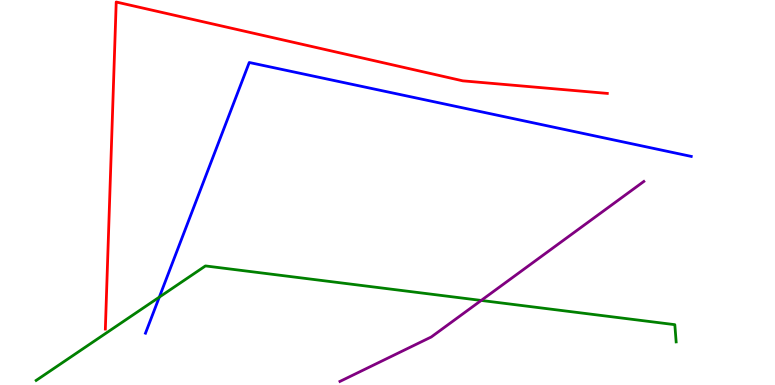[{'lines': ['blue', 'red'], 'intersections': []}, {'lines': ['green', 'red'], 'intersections': []}, {'lines': ['purple', 'red'], 'intersections': []}, {'lines': ['blue', 'green'], 'intersections': [{'x': 2.06, 'y': 2.28}]}, {'lines': ['blue', 'purple'], 'intersections': []}, {'lines': ['green', 'purple'], 'intersections': [{'x': 6.21, 'y': 2.2}]}]